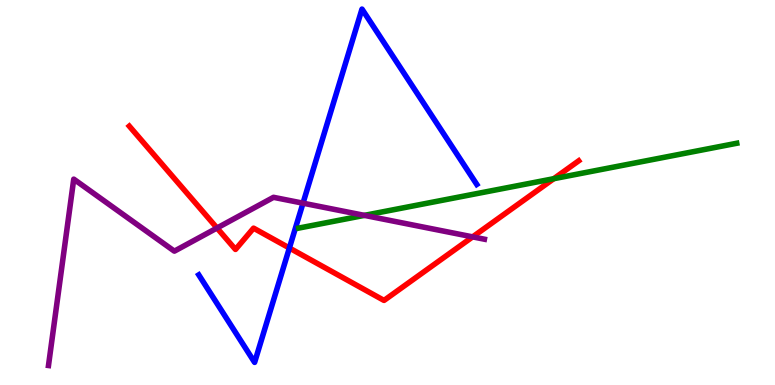[{'lines': ['blue', 'red'], 'intersections': [{'x': 3.73, 'y': 3.56}]}, {'lines': ['green', 'red'], 'intersections': [{'x': 7.15, 'y': 5.36}]}, {'lines': ['purple', 'red'], 'intersections': [{'x': 2.8, 'y': 4.08}, {'x': 6.1, 'y': 3.85}]}, {'lines': ['blue', 'green'], 'intersections': []}, {'lines': ['blue', 'purple'], 'intersections': [{'x': 3.91, 'y': 4.72}]}, {'lines': ['green', 'purple'], 'intersections': [{'x': 4.7, 'y': 4.41}]}]